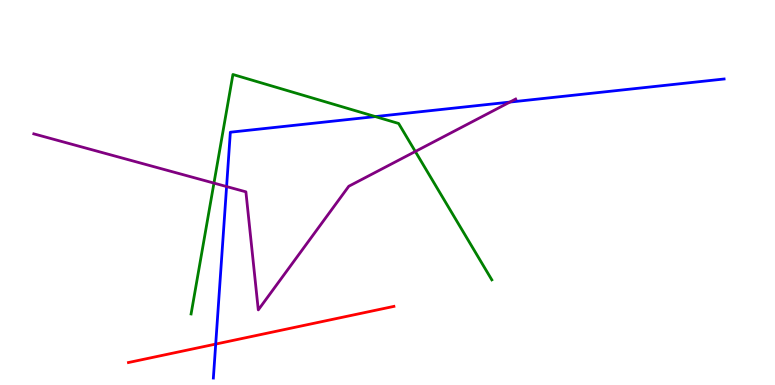[{'lines': ['blue', 'red'], 'intersections': [{'x': 2.78, 'y': 1.06}]}, {'lines': ['green', 'red'], 'intersections': []}, {'lines': ['purple', 'red'], 'intersections': []}, {'lines': ['blue', 'green'], 'intersections': [{'x': 4.84, 'y': 6.97}]}, {'lines': ['blue', 'purple'], 'intersections': [{'x': 2.92, 'y': 5.15}, {'x': 6.58, 'y': 7.35}]}, {'lines': ['green', 'purple'], 'intersections': [{'x': 2.76, 'y': 5.24}, {'x': 5.36, 'y': 6.07}]}]